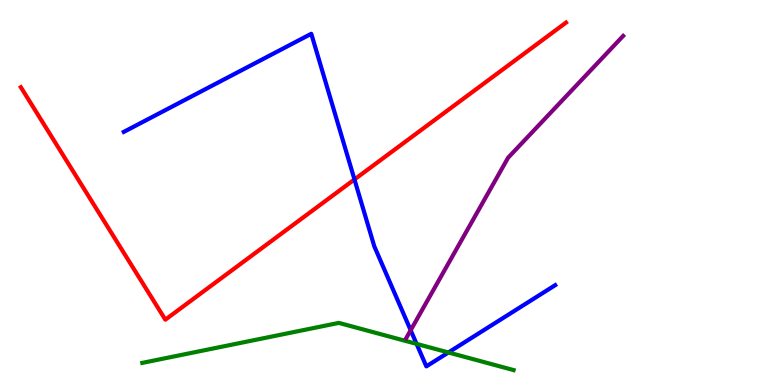[{'lines': ['blue', 'red'], 'intersections': [{'x': 4.57, 'y': 5.34}]}, {'lines': ['green', 'red'], 'intersections': []}, {'lines': ['purple', 'red'], 'intersections': []}, {'lines': ['blue', 'green'], 'intersections': [{'x': 5.38, 'y': 1.07}, {'x': 5.79, 'y': 0.845}]}, {'lines': ['blue', 'purple'], 'intersections': [{'x': 5.3, 'y': 1.42}]}, {'lines': ['green', 'purple'], 'intersections': []}]